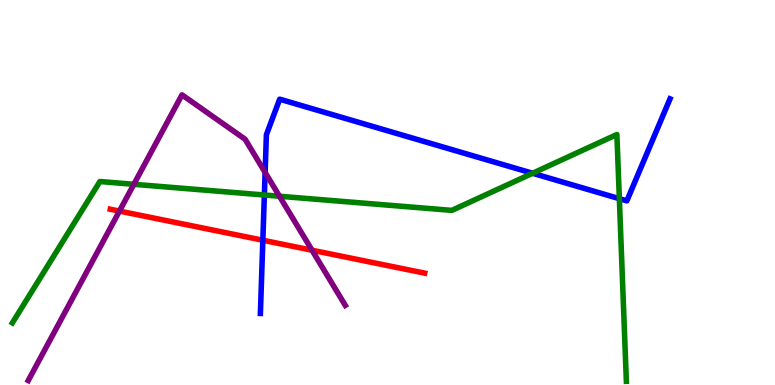[{'lines': ['blue', 'red'], 'intersections': [{'x': 3.39, 'y': 3.76}]}, {'lines': ['green', 'red'], 'intersections': []}, {'lines': ['purple', 'red'], 'intersections': [{'x': 1.54, 'y': 4.52}, {'x': 4.03, 'y': 3.5}]}, {'lines': ['blue', 'green'], 'intersections': [{'x': 3.41, 'y': 4.93}, {'x': 6.87, 'y': 5.5}, {'x': 7.99, 'y': 4.84}]}, {'lines': ['blue', 'purple'], 'intersections': [{'x': 3.42, 'y': 5.52}]}, {'lines': ['green', 'purple'], 'intersections': [{'x': 1.73, 'y': 5.21}, {'x': 3.61, 'y': 4.9}]}]